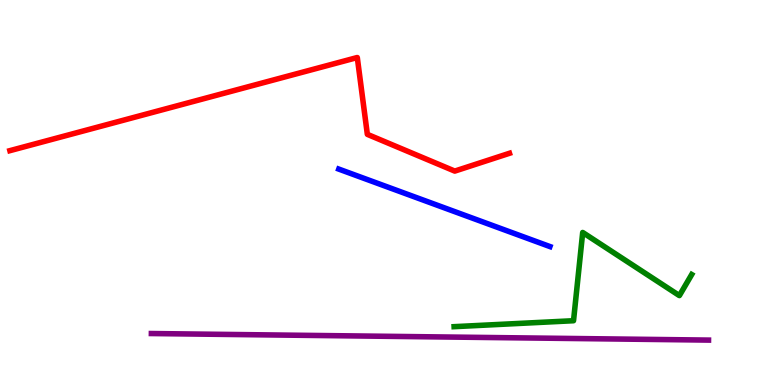[{'lines': ['blue', 'red'], 'intersections': []}, {'lines': ['green', 'red'], 'intersections': []}, {'lines': ['purple', 'red'], 'intersections': []}, {'lines': ['blue', 'green'], 'intersections': []}, {'lines': ['blue', 'purple'], 'intersections': []}, {'lines': ['green', 'purple'], 'intersections': []}]